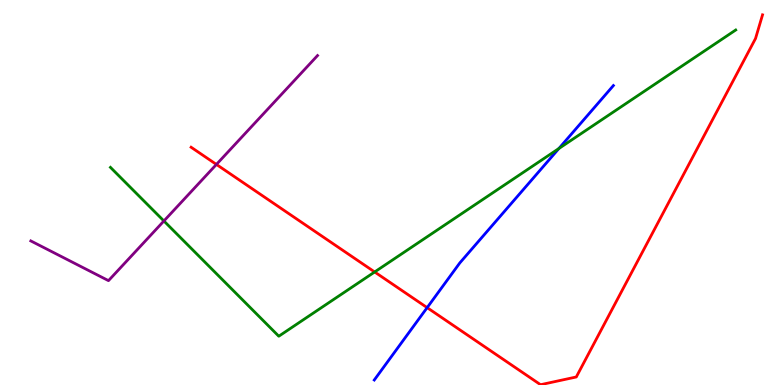[{'lines': ['blue', 'red'], 'intersections': [{'x': 5.51, 'y': 2.01}]}, {'lines': ['green', 'red'], 'intersections': [{'x': 4.83, 'y': 2.94}]}, {'lines': ['purple', 'red'], 'intersections': [{'x': 2.79, 'y': 5.73}]}, {'lines': ['blue', 'green'], 'intersections': [{'x': 7.21, 'y': 6.14}]}, {'lines': ['blue', 'purple'], 'intersections': []}, {'lines': ['green', 'purple'], 'intersections': [{'x': 2.11, 'y': 4.26}]}]